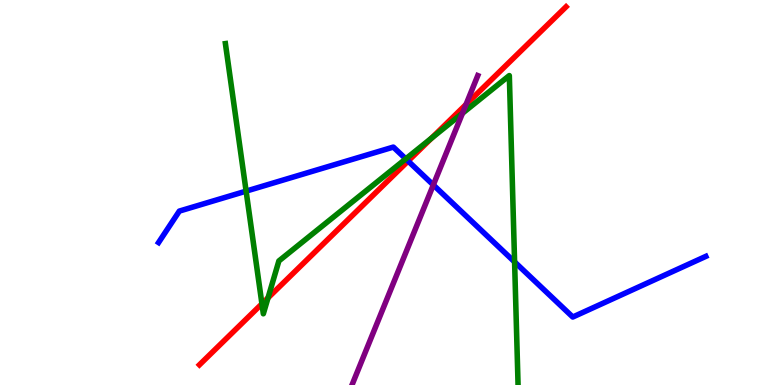[{'lines': ['blue', 'red'], 'intersections': [{'x': 5.27, 'y': 5.82}]}, {'lines': ['green', 'red'], 'intersections': [{'x': 3.38, 'y': 2.11}, {'x': 3.46, 'y': 2.26}, {'x': 5.57, 'y': 6.41}]}, {'lines': ['purple', 'red'], 'intersections': [{'x': 6.01, 'y': 7.29}]}, {'lines': ['blue', 'green'], 'intersections': [{'x': 3.18, 'y': 5.04}, {'x': 5.24, 'y': 5.87}, {'x': 6.64, 'y': 3.2}]}, {'lines': ['blue', 'purple'], 'intersections': [{'x': 5.59, 'y': 5.2}]}, {'lines': ['green', 'purple'], 'intersections': [{'x': 5.97, 'y': 7.06}]}]